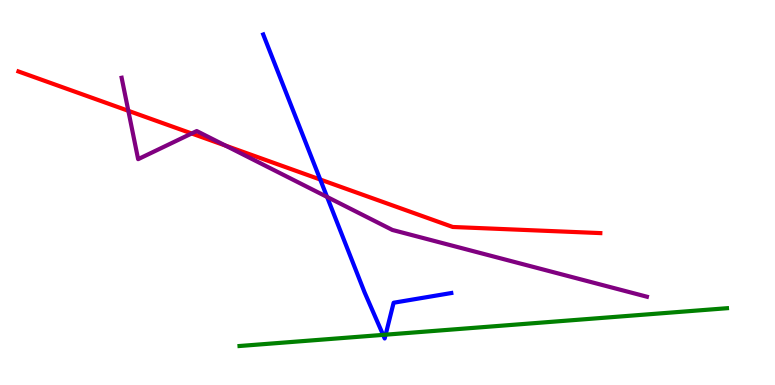[{'lines': ['blue', 'red'], 'intersections': [{'x': 4.13, 'y': 5.34}]}, {'lines': ['green', 'red'], 'intersections': []}, {'lines': ['purple', 'red'], 'intersections': [{'x': 1.66, 'y': 7.12}, {'x': 2.47, 'y': 6.53}, {'x': 2.91, 'y': 6.22}]}, {'lines': ['blue', 'green'], 'intersections': [{'x': 4.94, 'y': 1.3}, {'x': 4.98, 'y': 1.31}]}, {'lines': ['blue', 'purple'], 'intersections': [{'x': 4.22, 'y': 4.88}]}, {'lines': ['green', 'purple'], 'intersections': []}]